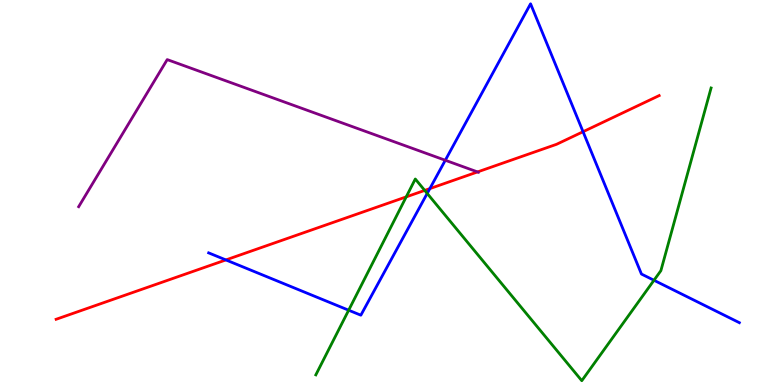[{'lines': ['blue', 'red'], 'intersections': [{'x': 2.91, 'y': 3.25}, {'x': 5.55, 'y': 5.1}, {'x': 7.52, 'y': 6.58}]}, {'lines': ['green', 'red'], 'intersections': [{'x': 5.24, 'y': 4.89}, {'x': 5.48, 'y': 5.05}]}, {'lines': ['purple', 'red'], 'intersections': [{'x': 6.16, 'y': 5.53}]}, {'lines': ['blue', 'green'], 'intersections': [{'x': 4.5, 'y': 1.94}, {'x': 5.51, 'y': 4.98}, {'x': 8.44, 'y': 2.72}]}, {'lines': ['blue', 'purple'], 'intersections': [{'x': 5.75, 'y': 5.84}]}, {'lines': ['green', 'purple'], 'intersections': []}]